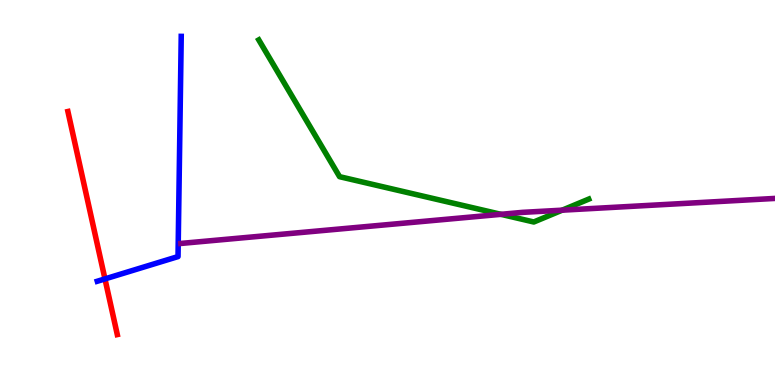[{'lines': ['blue', 'red'], 'intersections': [{'x': 1.35, 'y': 2.76}]}, {'lines': ['green', 'red'], 'intersections': []}, {'lines': ['purple', 'red'], 'intersections': []}, {'lines': ['blue', 'green'], 'intersections': []}, {'lines': ['blue', 'purple'], 'intersections': []}, {'lines': ['green', 'purple'], 'intersections': [{'x': 6.46, 'y': 4.43}, {'x': 7.25, 'y': 4.54}]}]